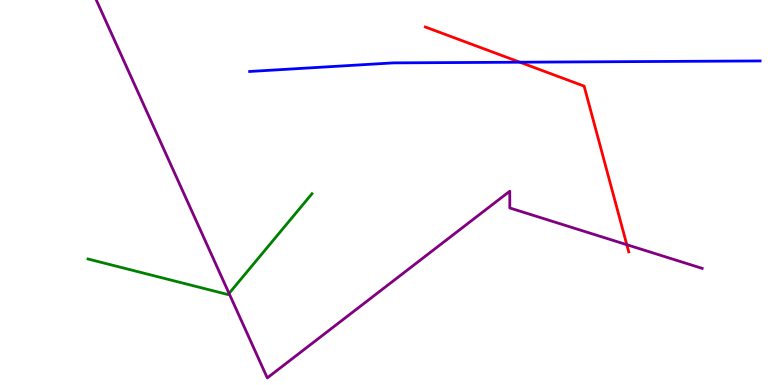[{'lines': ['blue', 'red'], 'intersections': [{'x': 6.71, 'y': 8.38}]}, {'lines': ['green', 'red'], 'intersections': []}, {'lines': ['purple', 'red'], 'intersections': [{'x': 8.09, 'y': 3.64}]}, {'lines': ['blue', 'green'], 'intersections': []}, {'lines': ['blue', 'purple'], 'intersections': []}, {'lines': ['green', 'purple'], 'intersections': [{'x': 2.96, 'y': 2.38}]}]